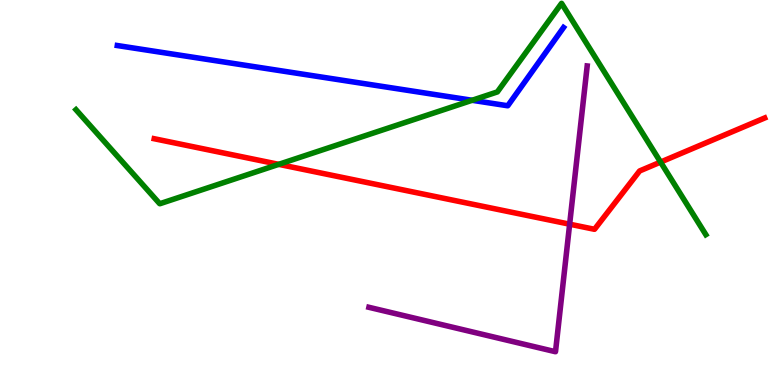[{'lines': ['blue', 'red'], 'intersections': []}, {'lines': ['green', 'red'], 'intersections': [{'x': 3.6, 'y': 5.73}, {'x': 8.52, 'y': 5.79}]}, {'lines': ['purple', 'red'], 'intersections': [{'x': 7.35, 'y': 4.18}]}, {'lines': ['blue', 'green'], 'intersections': [{'x': 6.09, 'y': 7.4}]}, {'lines': ['blue', 'purple'], 'intersections': []}, {'lines': ['green', 'purple'], 'intersections': []}]